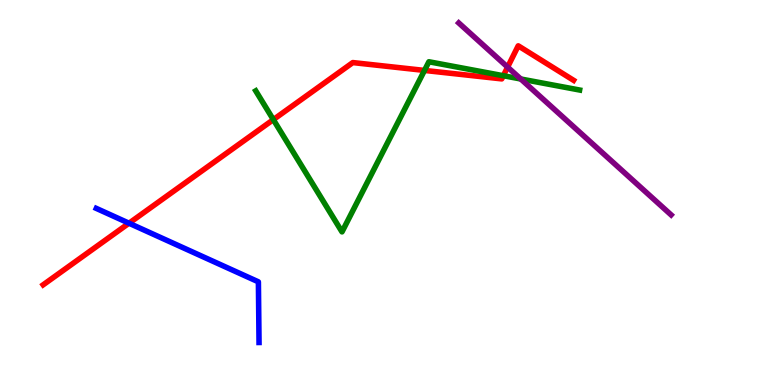[{'lines': ['blue', 'red'], 'intersections': [{'x': 1.66, 'y': 4.2}]}, {'lines': ['green', 'red'], 'intersections': [{'x': 3.53, 'y': 6.89}, {'x': 5.48, 'y': 8.17}, {'x': 6.49, 'y': 8.03}]}, {'lines': ['purple', 'red'], 'intersections': [{'x': 6.55, 'y': 8.26}]}, {'lines': ['blue', 'green'], 'intersections': []}, {'lines': ['blue', 'purple'], 'intersections': []}, {'lines': ['green', 'purple'], 'intersections': [{'x': 6.72, 'y': 7.95}]}]